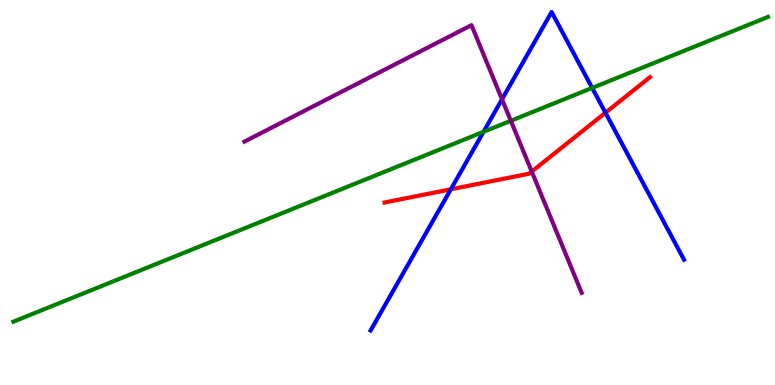[{'lines': ['blue', 'red'], 'intersections': [{'x': 5.82, 'y': 5.08}, {'x': 7.81, 'y': 7.07}]}, {'lines': ['green', 'red'], 'intersections': []}, {'lines': ['purple', 'red'], 'intersections': [{'x': 6.86, 'y': 5.54}]}, {'lines': ['blue', 'green'], 'intersections': [{'x': 6.24, 'y': 6.58}, {'x': 7.64, 'y': 7.72}]}, {'lines': ['blue', 'purple'], 'intersections': [{'x': 6.48, 'y': 7.42}]}, {'lines': ['green', 'purple'], 'intersections': [{'x': 6.59, 'y': 6.86}]}]